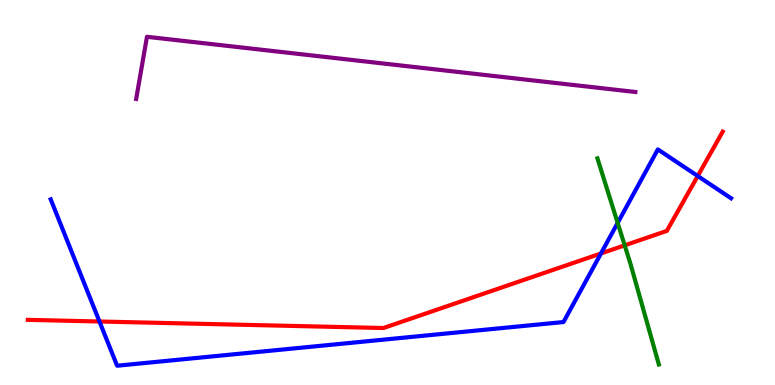[{'lines': ['blue', 'red'], 'intersections': [{'x': 1.28, 'y': 1.65}, {'x': 7.75, 'y': 3.42}, {'x': 9.0, 'y': 5.43}]}, {'lines': ['green', 'red'], 'intersections': [{'x': 8.06, 'y': 3.63}]}, {'lines': ['purple', 'red'], 'intersections': []}, {'lines': ['blue', 'green'], 'intersections': [{'x': 7.97, 'y': 4.21}]}, {'lines': ['blue', 'purple'], 'intersections': []}, {'lines': ['green', 'purple'], 'intersections': []}]